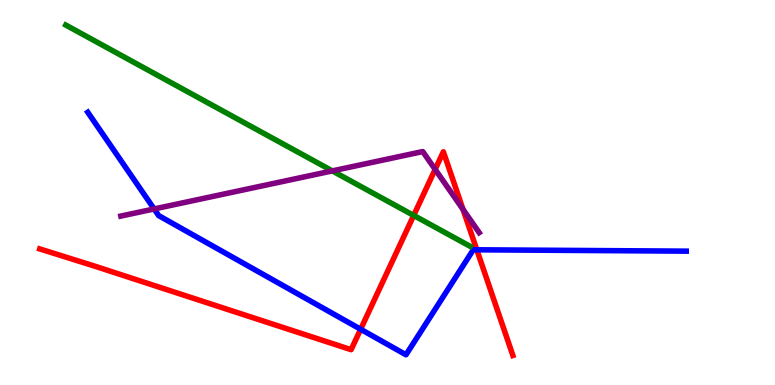[{'lines': ['blue', 'red'], 'intersections': [{'x': 4.65, 'y': 1.45}, {'x': 6.15, 'y': 3.51}]}, {'lines': ['green', 'red'], 'intersections': [{'x': 5.34, 'y': 4.4}]}, {'lines': ['purple', 'red'], 'intersections': [{'x': 5.61, 'y': 5.6}, {'x': 5.97, 'y': 4.56}]}, {'lines': ['blue', 'green'], 'intersections': []}, {'lines': ['blue', 'purple'], 'intersections': [{'x': 1.99, 'y': 4.57}]}, {'lines': ['green', 'purple'], 'intersections': [{'x': 4.29, 'y': 5.56}]}]